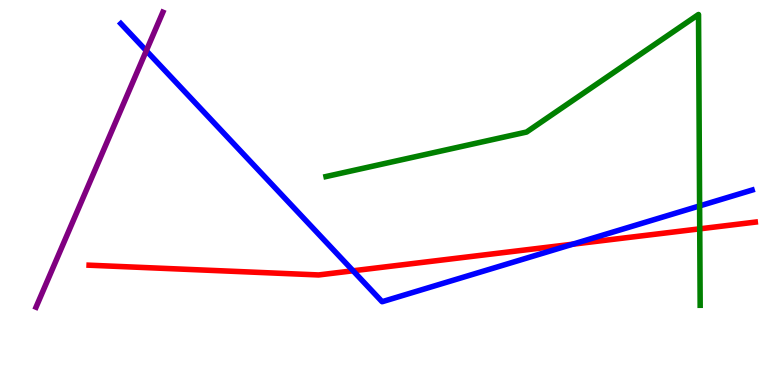[{'lines': ['blue', 'red'], 'intersections': [{'x': 4.56, 'y': 2.97}, {'x': 7.39, 'y': 3.66}]}, {'lines': ['green', 'red'], 'intersections': [{'x': 9.03, 'y': 4.06}]}, {'lines': ['purple', 'red'], 'intersections': []}, {'lines': ['blue', 'green'], 'intersections': [{'x': 9.03, 'y': 4.65}]}, {'lines': ['blue', 'purple'], 'intersections': [{'x': 1.89, 'y': 8.68}]}, {'lines': ['green', 'purple'], 'intersections': []}]